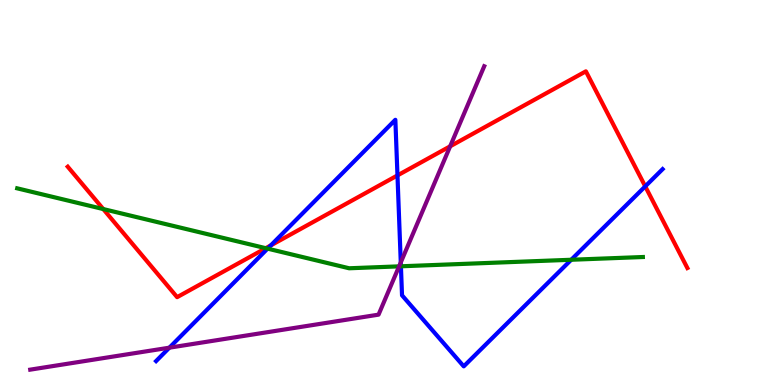[{'lines': ['blue', 'red'], 'intersections': [{'x': 3.49, 'y': 3.63}, {'x': 5.13, 'y': 5.44}, {'x': 8.33, 'y': 5.16}]}, {'lines': ['green', 'red'], 'intersections': [{'x': 1.33, 'y': 4.57}, {'x': 3.43, 'y': 3.55}]}, {'lines': ['purple', 'red'], 'intersections': [{'x': 5.81, 'y': 6.2}]}, {'lines': ['blue', 'green'], 'intersections': [{'x': 3.45, 'y': 3.54}, {'x': 5.17, 'y': 3.08}, {'x': 7.37, 'y': 3.25}]}, {'lines': ['blue', 'purple'], 'intersections': [{'x': 2.19, 'y': 0.969}, {'x': 5.17, 'y': 3.18}]}, {'lines': ['green', 'purple'], 'intersections': [{'x': 5.15, 'y': 3.08}]}]